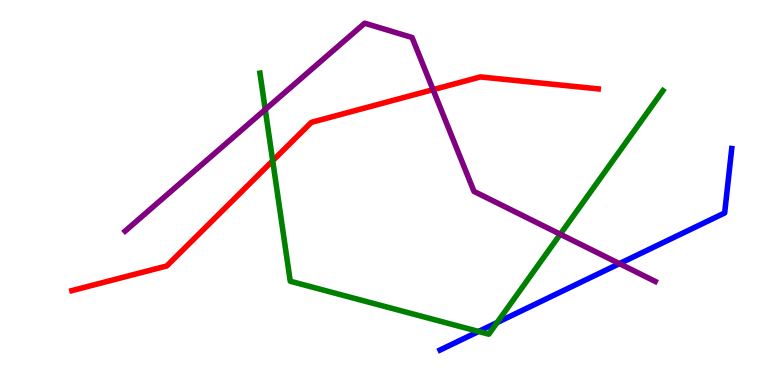[{'lines': ['blue', 'red'], 'intersections': []}, {'lines': ['green', 'red'], 'intersections': [{'x': 3.52, 'y': 5.82}]}, {'lines': ['purple', 'red'], 'intersections': [{'x': 5.59, 'y': 7.67}]}, {'lines': ['blue', 'green'], 'intersections': [{'x': 6.18, 'y': 1.39}, {'x': 6.41, 'y': 1.62}]}, {'lines': ['blue', 'purple'], 'intersections': [{'x': 7.99, 'y': 3.15}]}, {'lines': ['green', 'purple'], 'intersections': [{'x': 3.42, 'y': 7.16}, {'x': 7.23, 'y': 3.92}]}]